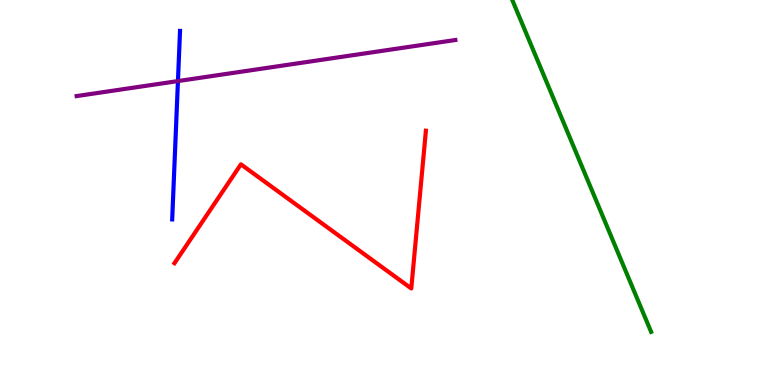[{'lines': ['blue', 'red'], 'intersections': []}, {'lines': ['green', 'red'], 'intersections': []}, {'lines': ['purple', 'red'], 'intersections': []}, {'lines': ['blue', 'green'], 'intersections': []}, {'lines': ['blue', 'purple'], 'intersections': [{'x': 2.3, 'y': 7.89}]}, {'lines': ['green', 'purple'], 'intersections': []}]